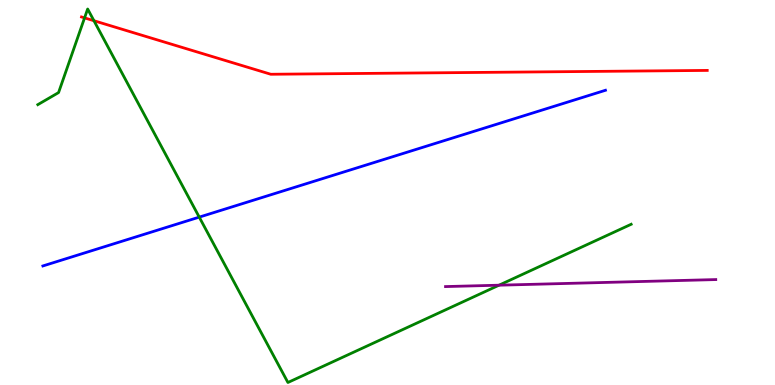[{'lines': ['blue', 'red'], 'intersections': []}, {'lines': ['green', 'red'], 'intersections': [{'x': 1.09, 'y': 9.54}, {'x': 1.21, 'y': 9.46}]}, {'lines': ['purple', 'red'], 'intersections': []}, {'lines': ['blue', 'green'], 'intersections': [{'x': 2.57, 'y': 4.36}]}, {'lines': ['blue', 'purple'], 'intersections': []}, {'lines': ['green', 'purple'], 'intersections': [{'x': 6.44, 'y': 2.59}]}]